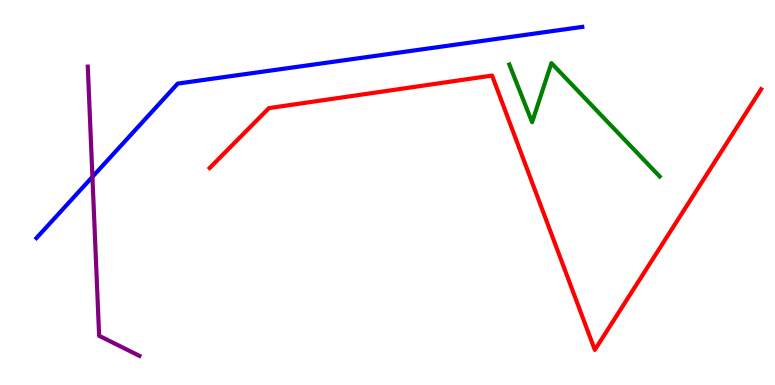[{'lines': ['blue', 'red'], 'intersections': []}, {'lines': ['green', 'red'], 'intersections': []}, {'lines': ['purple', 'red'], 'intersections': []}, {'lines': ['blue', 'green'], 'intersections': []}, {'lines': ['blue', 'purple'], 'intersections': [{'x': 1.19, 'y': 5.41}]}, {'lines': ['green', 'purple'], 'intersections': []}]